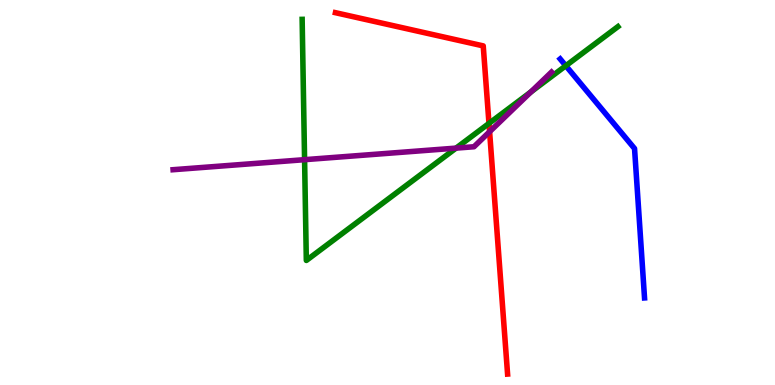[{'lines': ['blue', 'red'], 'intersections': []}, {'lines': ['green', 'red'], 'intersections': [{'x': 6.31, 'y': 6.79}]}, {'lines': ['purple', 'red'], 'intersections': [{'x': 6.32, 'y': 6.58}]}, {'lines': ['blue', 'green'], 'intersections': [{'x': 7.3, 'y': 8.29}]}, {'lines': ['blue', 'purple'], 'intersections': []}, {'lines': ['green', 'purple'], 'intersections': [{'x': 3.93, 'y': 5.85}, {'x': 5.88, 'y': 6.15}, {'x': 6.85, 'y': 7.61}]}]